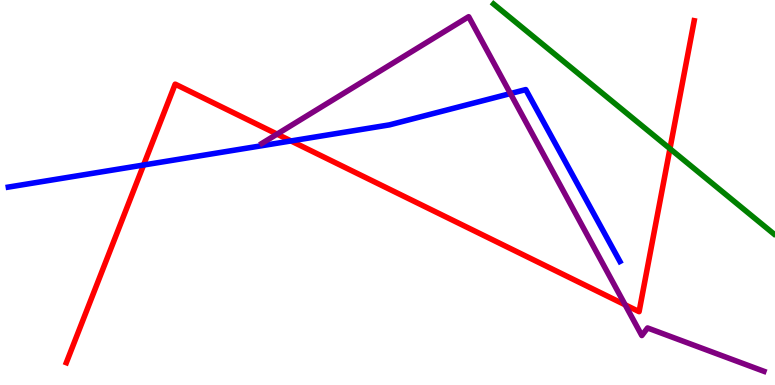[{'lines': ['blue', 'red'], 'intersections': [{'x': 1.85, 'y': 5.71}, {'x': 3.75, 'y': 6.34}]}, {'lines': ['green', 'red'], 'intersections': [{'x': 8.64, 'y': 6.14}]}, {'lines': ['purple', 'red'], 'intersections': [{'x': 3.58, 'y': 6.52}, {'x': 8.07, 'y': 2.08}]}, {'lines': ['blue', 'green'], 'intersections': []}, {'lines': ['blue', 'purple'], 'intersections': [{'x': 6.59, 'y': 7.57}]}, {'lines': ['green', 'purple'], 'intersections': []}]